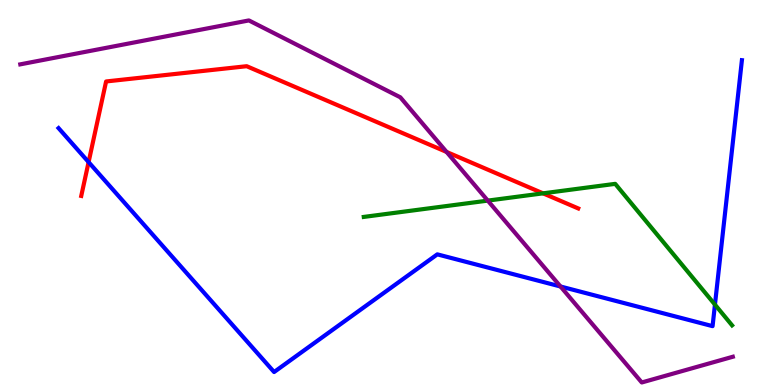[{'lines': ['blue', 'red'], 'intersections': [{'x': 1.14, 'y': 5.79}]}, {'lines': ['green', 'red'], 'intersections': [{'x': 7.01, 'y': 4.98}]}, {'lines': ['purple', 'red'], 'intersections': [{'x': 5.76, 'y': 6.05}]}, {'lines': ['blue', 'green'], 'intersections': [{'x': 9.23, 'y': 2.09}]}, {'lines': ['blue', 'purple'], 'intersections': [{'x': 7.23, 'y': 2.56}]}, {'lines': ['green', 'purple'], 'intersections': [{'x': 6.29, 'y': 4.79}]}]